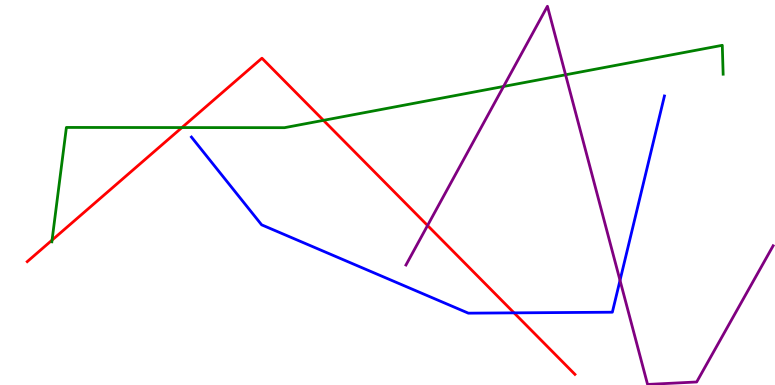[{'lines': ['blue', 'red'], 'intersections': [{'x': 6.63, 'y': 1.87}]}, {'lines': ['green', 'red'], 'intersections': [{'x': 0.672, 'y': 3.76}, {'x': 2.35, 'y': 6.69}, {'x': 4.17, 'y': 6.87}]}, {'lines': ['purple', 'red'], 'intersections': [{'x': 5.52, 'y': 4.14}]}, {'lines': ['blue', 'green'], 'intersections': []}, {'lines': ['blue', 'purple'], 'intersections': [{'x': 8.0, 'y': 2.72}]}, {'lines': ['green', 'purple'], 'intersections': [{'x': 6.5, 'y': 7.75}, {'x': 7.3, 'y': 8.06}]}]